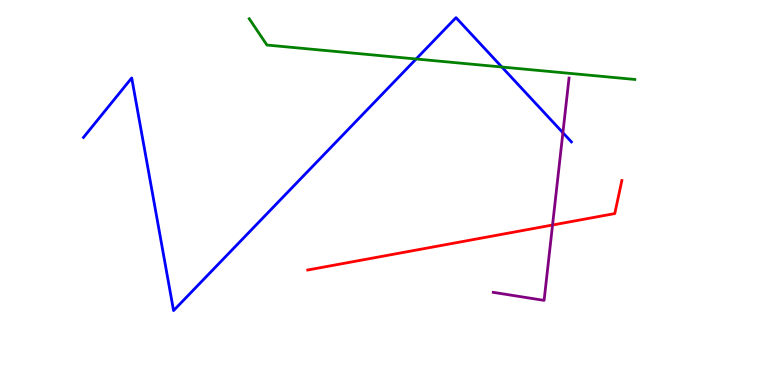[{'lines': ['blue', 'red'], 'intersections': []}, {'lines': ['green', 'red'], 'intersections': []}, {'lines': ['purple', 'red'], 'intersections': [{'x': 7.13, 'y': 4.16}]}, {'lines': ['blue', 'green'], 'intersections': [{'x': 5.37, 'y': 8.47}, {'x': 6.48, 'y': 8.26}]}, {'lines': ['blue', 'purple'], 'intersections': [{'x': 7.26, 'y': 6.55}]}, {'lines': ['green', 'purple'], 'intersections': []}]